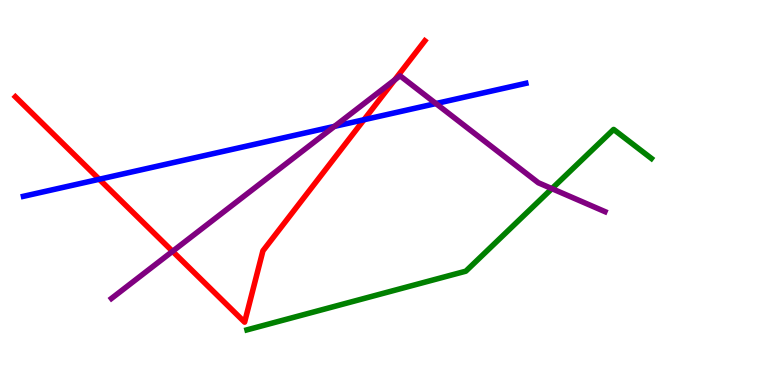[{'lines': ['blue', 'red'], 'intersections': [{'x': 1.28, 'y': 5.34}, {'x': 4.7, 'y': 6.89}]}, {'lines': ['green', 'red'], 'intersections': []}, {'lines': ['purple', 'red'], 'intersections': [{'x': 2.23, 'y': 3.47}, {'x': 5.09, 'y': 7.92}]}, {'lines': ['blue', 'green'], 'intersections': []}, {'lines': ['blue', 'purple'], 'intersections': [{'x': 4.32, 'y': 6.72}, {'x': 5.63, 'y': 7.31}]}, {'lines': ['green', 'purple'], 'intersections': [{'x': 7.12, 'y': 5.1}]}]